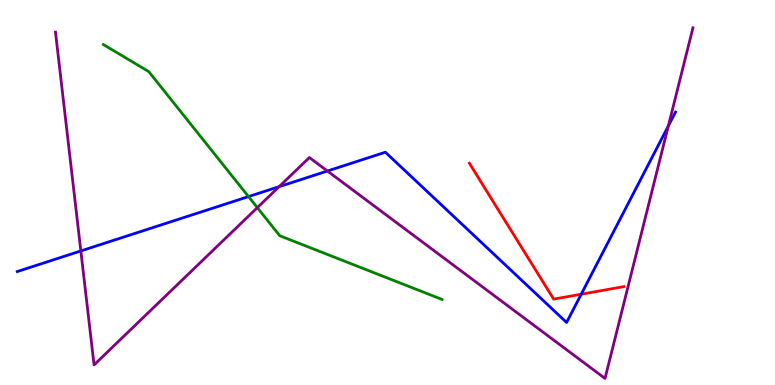[{'lines': ['blue', 'red'], 'intersections': [{'x': 7.5, 'y': 2.36}]}, {'lines': ['green', 'red'], 'intersections': []}, {'lines': ['purple', 'red'], 'intersections': []}, {'lines': ['blue', 'green'], 'intersections': [{'x': 3.21, 'y': 4.89}]}, {'lines': ['blue', 'purple'], 'intersections': [{'x': 1.04, 'y': 3.48}, {'x': 3.6, 'y': 5.15}, {'x': 4.22, 'y': 5.56}, {'x': 8.62, 'y': 6.73}]}, {'lines': ['green', 'purple'], 'intersections': [{'x': 3.32, 'y': 4.61}]}]